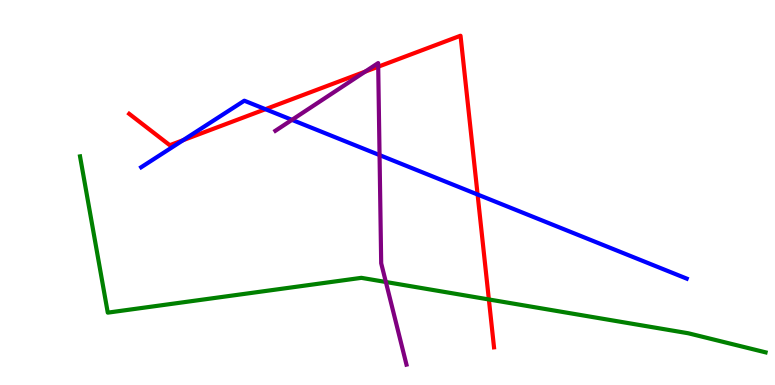[{'lines': ['blue', 'red'], 'intersections': [{'x': 2.36, 'y': 6.36}, {'x': 3.42, 'y': 7.16}, {'x': 6.16, 'y': 4.95}]}, {'lines': ['green', 'red'], 'intersections': [{'x': 6.31, 'y': 2.22}]}, {'lines': ['purple', 'red'], 'intersections': [{'x': 4.71, 'y': 8.14}, {'x': 4.88, 'y': 8.27}]}, {'lines': ['blue', 'green'], 'intersections': []}, {'lines': ['blue', 'purple'], 'intersections': [{'x': 3.77, 'y': 6.89}, {'x': 4.9, 'y': 5.97}]}, {'lines': ['green', 'purple'], 'intersections': [{'x': 4.98, 'y': 2.68}]}]